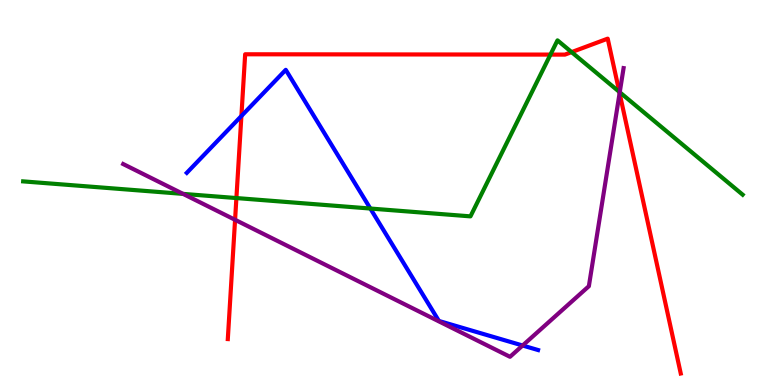[{'lines': ['blue', 'red'], 'intersections': [{'x': 3.11, 'y': 6.99}]}, {'lines': ['green', 'red'], 'intersections': [{'x': 3.05, 'y': 4.86}, {'x': 7.1, 'y': 8.58}, {'x': 7.38, 'y': 8.65}, {'x': 7.99, 'y': 7.61}]}, {'lines': ['purple', 'red'], 'intersections': [{'x': 3.03, 'y': 4.29}, {'x': 7.99, 'y': 7.58}]}, {'lines': ['blue', 'green'], 'intersections': [{'x': 4.78, 'y': 4.58}]}, {'lines': ['blue', 'purple'], 'intersections': [{'x': 6.74, 'y': 1.03}]}, {'lines': ['green', 'purple'], 'intersections': [{'x': 2.36, 'y': 4.96}, {'x': 8.0, 'y': 7.6}]}]